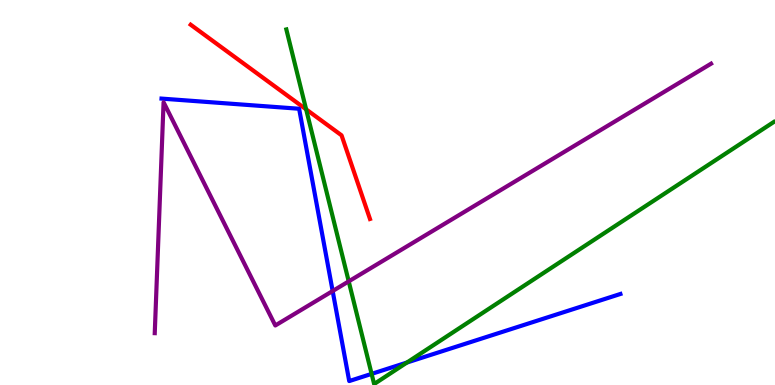[{'lines': ['blue', 'red'], 'intersections': []}, {'lines': ['green', 'red'], 'intersections': [{'x': 3.95, 'y': 7.16}]}, {'lines': ['purple', 'red'], 'intersections': []}, {'lines': ['blue', 'green'], 'intersections': [{'x': 4.8, 'y': 0.289}, {'x': 5.25, 'y': 0.584}]}, {'lines': ['blue', 'purple'], 'intersections': [{'x': 4.29, 'y': 2.44}]}, {'lines': ['green', 'purple'], 'intersections': [{'x': 4.5, 'y': 2.69}]}]